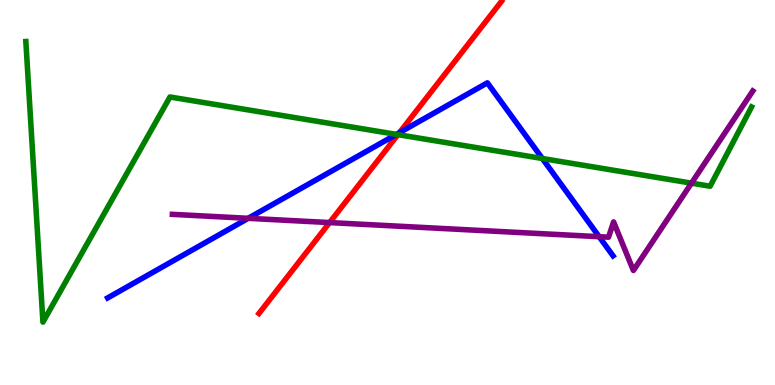[{'lines': ['blue', 'red'], 'intersections': [{'x': 5.15, 'y': 6.56}]}, {'lines': ['green', 'red'], 'intersections': [{'x': 5.13, 'y': 6.5}]}, {'lines': ['purple', 'red'], 'intersections': [{'x': 4.25, 'y': 4.22}]}, {'lines': ['blue', 'green'], 'intersections': [{'x': 5.11, 'y': 6.51}, {'x': 7.0, 'y': 5.88}]}, {'lines': ['blue', 'purple'], 'intersections': [{'x': 3.2, 'y': 4.33}, {'x': 7.73, 'y': 3.85}]}, {'lines': ['green', 'purple'], 'intersections': [{'x': 8.92, 'y': 5.24}]}]